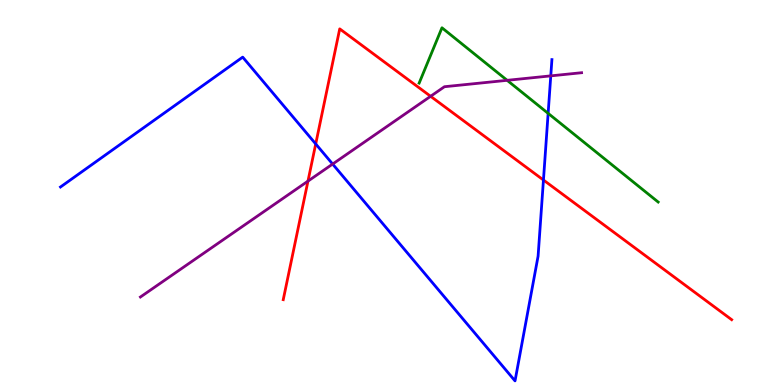[{'lines': ['blue', 'red'], 'intersections': [{'x': 4.07, 'y': 6.26}, {'x': 7.01, 'y': 5.32}]}, {'lines': ['green', 'red'], 'intersections': []}, {'lines': ['purple', 'red'], 'intersections': [{'x': 3.97, 'y': 5.3}, {'x': 5.56, 'y': 7.5}]}, {'lines': ['blue', 'green'], 'intersections': [{'x': 7.07, 'y': 7.06}]}, {'lines': ['blue', 'purple'], 'intersections': [{'x': 4.29, 'y': 5.74}, {'x': 7.11, 'y': 8.03}]}, {'lines': ['green', 'purple'], 'intersections': [{'x': 6.54, 'y': 7.91}]}]